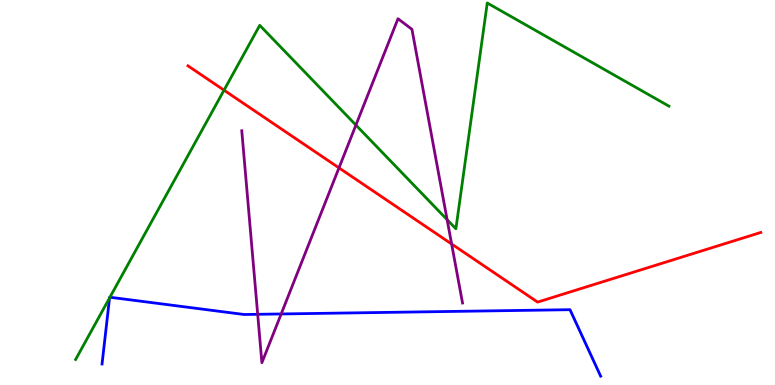[{'lines': ['blue', 'red'], 'intersections': []}, {'lines': ['green', 'red'], 'intersections': [{'x': 2.89, 'y': 7.66}]}, {'lines': ['purple', 'red'], 'intersections': [{'x': 4.37, 'y': 5.64}, {'x': 5.83, 'y': 3.66}]}, {'lines': ['blue', 'green'], 'intersections': [{'x': 1.41, 'y': 2.26}, {'x': 1.42, 'y': 2.28}]}, {'lines': ['blue', 'purple'], 'intersections': [{'x': 3.33, 'y': 1.84}, {'x': 3.63, 'y': 1.85}]}, {'lines': ['green', 'purple'], 'intersections': [{'x': 4.59, 'y': 6.75}, {'x': 5.77, 'y': 4.29}]}]